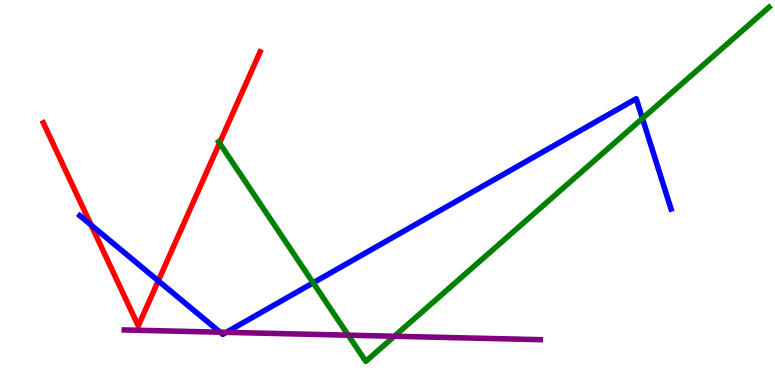[{'lines': ['blue', 'red'], 'intersections': [{'x': 1.18, 'y': 4.16}, {'x': 2.04, 'y': 2.71}]}, {'lines': ['green', 'red'], 'intersections': [{'x': 2.83, 'y': 6.28}]}, {'lines': ['purple', 'red'], 'intersections': []}, {'lines': ['blue', 'green'], 'intersections': [{'x': 4.04, 'y': 2.65}, {'x': 8.29, 'y': 6.92}]}, {'lines': ['blue', 'purple'], 'intersections': [{'x': 2.84, 'y': 1.37}, {'x': 2.92, 'y': 1.37}]}, {'lines': ['green', 'purple'], 'intersections': [{'x': 4.49, 'y': 1.29}, {'x': 5.09, 'y': 1.27}]}]